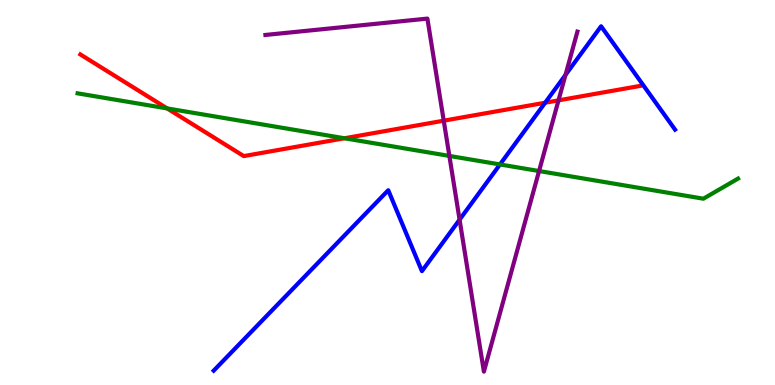[{'lines': ['blue', 'red'], 'intersections': [{'x': 7.03, 'y': 7.33}]}, {'lines': ['green', 'red'], 'intersections': [{'x': 2.16, 'y': 7.18}, {'x': 4.44, 'y': 6.41}]}, {'lines': ['purple', 'red'], 'intersections': [{'x': 5.73, 'y': 6.87}, {'x': 7.21, 'y': 7.39}]}, {'lines': ['blue', 'green'], 'intersections': [{'x': 6.45, 'y': 5.73}]}, {'lines': ['blue', 'purple'], 'intersections': [{'x': 5.93, 'y': 4.29}, {'x': 7.3, 'y': 8.05}]}, {'lines': ['green', 'purple'], 'intersections': [{'x': 5.8, 'y': 5.95}, {'x': 6.96, 'y': 5.56}]}]